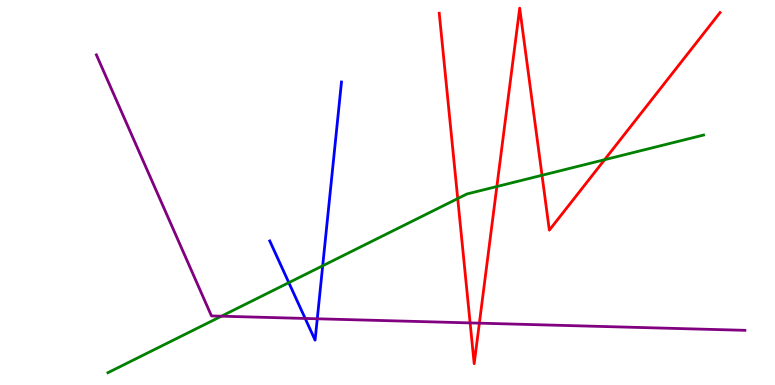[{'lines': ['blue', 'red'], 'intersections': []}, {'lines': ['green', 'red'], 'intersections': [{'x': 5.91, 'y': 4.84}, {'x': 6.41, 'y': 5.16}, {'x': 6.99, 'y': 5.45}, {'x': 7.8, 'y': 5.85}]}, {'lines': ['purple', 'red'], 'intersections': [{'x': 6.07, 'y': 1.61}, {'x': 6.19, 'y': 1.61}]}, {'lines': ['blue', 'green'], 'intersections': [{'x': 3.73, 'y': 2.66}, {'x': 4.16, 'y': 3.1}]}, {'lines': ['blue', 'purple'], 'intersections': [{'x': 3.94, 'y': 1.73}, {'x': 4.09, 'y': 1.72}]}, {'lines': ['green', 'purple'], 'intersections': [{'x': 2.86, 'y': 1.79}]}]